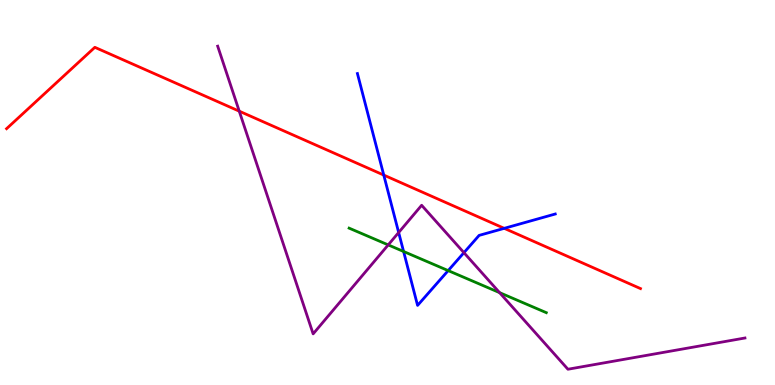[{'lines': ['blue', 'red'], 'intersections': [{'x': 4.95, 'y': 5.45}, {'x': 6.51, 'y': 4.07}]}, {'lines': ['green', 'red'], 'intersections': []}, {'lines': ['purple', 'red'], 'intersections': [{'x': 3.09, 'y': 7.11}]}, {'lines': ['blue', 'green'], 'intersections': [{'x': 5.21, 'y': 3.47}, {'x': 5.78, 'y': 2.97}]}, {'lines': ['blue', 'purple'], 'intersections': [{'x': 5.14, 'y': 3.96}, {'x': 5.99, 'y': 3.44}]}, {'lines': ['green', 'purple'], 'intersections': [{'x': 5.01, 'y': 3.64}, {'x': 6.45, 'y': 2.4}]}]